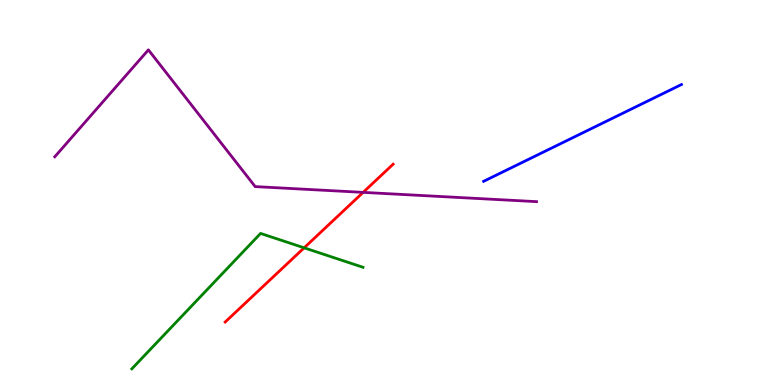[{'lines': ['blue', 'red'], 'intersections': []}, {'lines': ['green', 'red'], 'intersections': [{'x': 3.92, 'y': 3.56}]}, {'lines': ['purple', 'red'], 'intersections': [{'x': 4.69, 'y': 5.0}]}, {'lines': ['blue', 'green'], 'intersections': []}, {'lines': ['blue', 'purple'], 'intersections': []}, {'lines': ['green', 'purple'], 'intersections': []}]